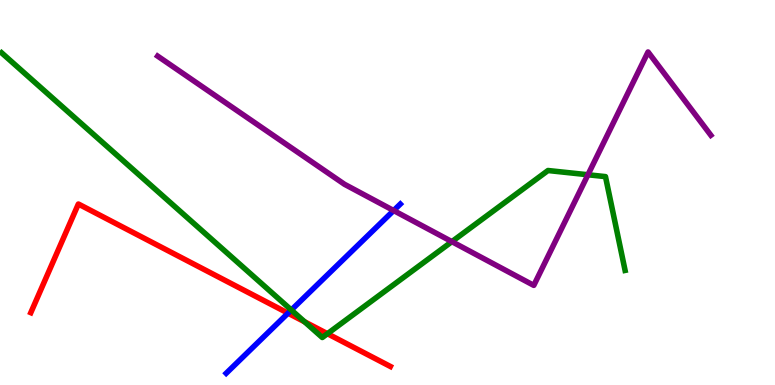[{'lines': ['blue', 'red'], 'intersections': [{'x': 3.72, 'y': 1.87}]}, {'lines': ['green', 'red'], 'intersections': [{'x': 3.93, 'y': 1.64}, {'x': 4.23, 'y': 1.33}]}, {'lines': ['purple', 'red'], 'intersections': []}, {'lines': ['blue', 'green'], 'intersections': [{'x': 3.76, 'y': 1.95}]}, {'lines': ['blue', 'purple'], 'intersections': [{'x': 5.08, 'y': 4.53}]}, {'lines': ['green', 'purple'], 'intersections': [{'x': 5.83, 'y': 3.72}, {'x': 7.59, 'y': 5.46}]}]